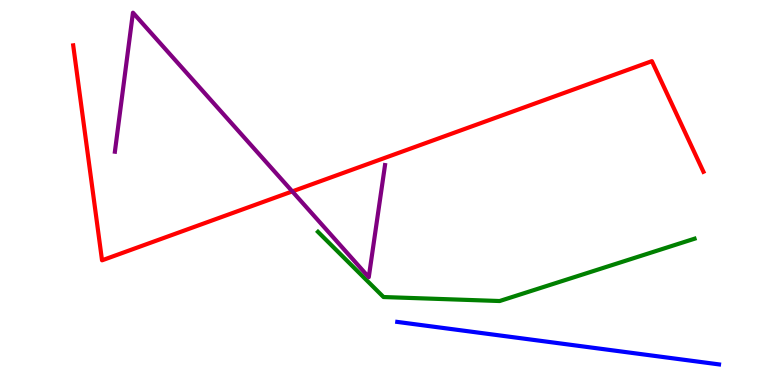[{'lines': ['blue', 'red'], 'intersections': []}, {'lines': ['green', 'red'], 'intersections': []}, {'lines': ['purple', 'red'], 'intersections': [{'x': 3.77, 'y': 5.03}]}, {'lines': ['blue', 'green'], 'intersections': []}, {'lines': ['blue', 'purple'], 'intersections': []}, {'lines': ['green', 'purple'], 'intersections': []}]